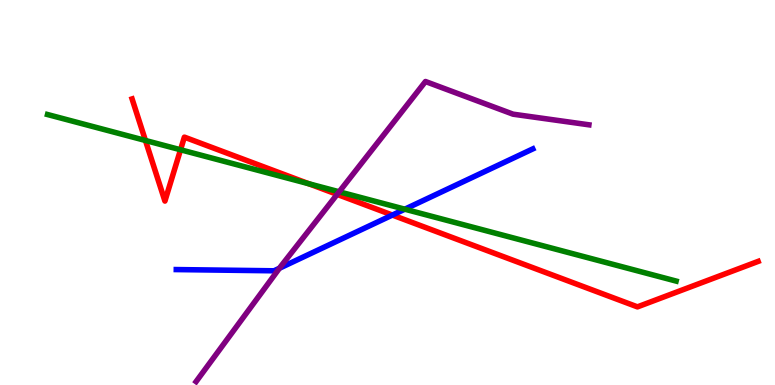[{'lines': ['blue', 'red'], 'intersections': [{'x': 5.06, 'y': 4.41}]}, {'lines': ['green', 'red'], 'intersections': [{'x': 1.88, 'y': 6.35}, {'x': 2.33, 'y': 6.11}, {'x': 3.99, 'y': 5.23}]}, {'lines': ['purple', 'red'], 'intersections': [{'x': 4.35, 'y': 4.95}]}, {'lines': ['blue', 'green'], 'intersections': [{'x': 5.22, 'y': 4.57}]}, {'lines': ['blue', 'purple'], 'intersections': [{'x': 3.61, 'y': 3.03}]}, {'lines': ['green', 'purple'], 'intersections': [{'x': 4.38, 'y': 5.02}]}]